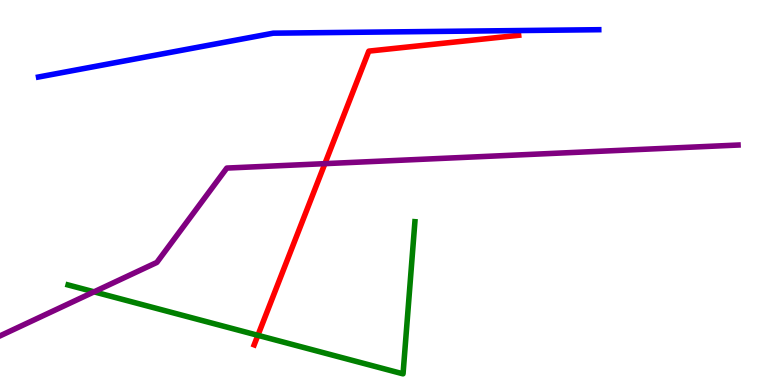[{'lines': ['blue', 'red'], 'intersections': []}, {'lines': ['green', 'red'], 'intersections': [{'x': 3.33, 'y': 1.29}]}, {'lines': ['purple', 'red'], 'intersections': [{'x': 4.19, 'y': 5.75}]}, {'lines': ['blue', 'green'], 'intersections': []}, {'lines': ['blue', 'purple'], 'intersections': []}, {'lines': ['green', 'purple'], 'intersections': [{'x': 1.21, 'y': 2.42}]}]